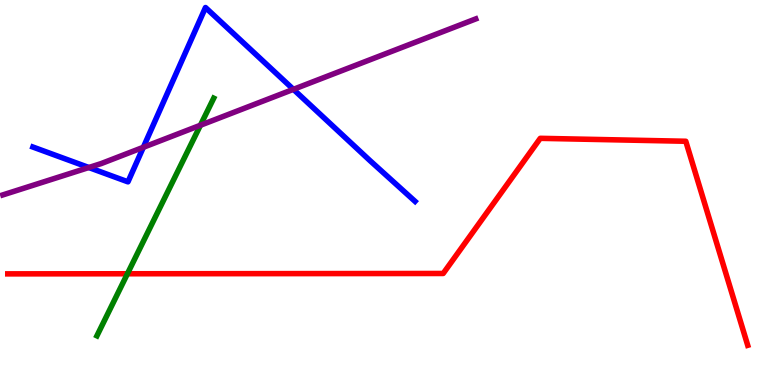[{'lines': ['blue', 'red'], 'intersections': []}, {'lines': ['green', 'red'], 'intersections': [{'x': 1.64, 'y': 2.89}]}, {'lines': ['purple', 'red'], 'intersections': []}, {'lines': ['blue', 'green'], 'intersections': []}, {'lines': ['blue', 'purple'], 'intersections': [{'x': 1.15, 'y': 5.65}, {'x': 1.85, 'y': 6.17}, {'x': 3.79, 'y': 7.68}]}, {'lines': ['green', 'purple'], 'intersections': [{'x': 2.59, 'y': 6.75}]}]